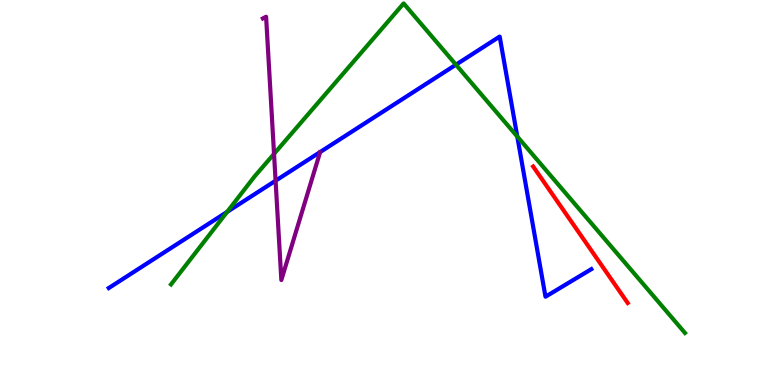[{'lines': ['blue', 'red'], 'intersections': []}, {'lines': ['green', 'red'], 'intersections': []}, {'lines': ['purple', 'red'], 'intersections': []}, {'lines': ['blue', 'green'], 'intersections': [{'x': 2.93, 'y': 4.5}, {'x': 5.88, 'y': 8.32}, {'x': 6.67, 'y': 6.45}]}, {'lines': ['blue', 'purple'], 'intersections': [{'x': 3.56, 'y': 5.31}]}, {'lines': ['green', 'purple'], 'intersections': [{'x': 3.54, 'y': 6.0}]}]